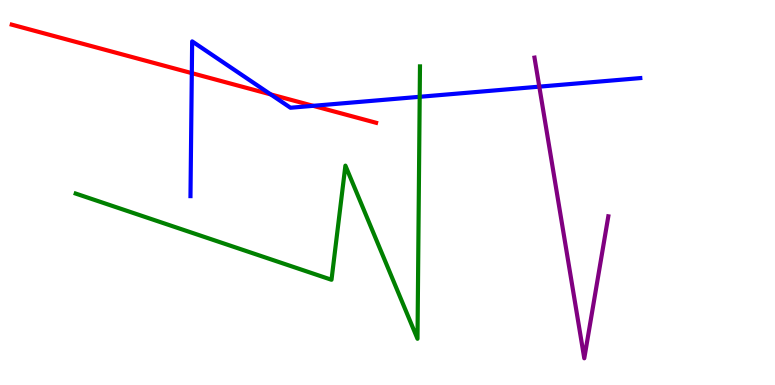[{'lines': ['blue', 'red'], 'intersections': [{'x': 2.47, 'y': 8.1}, {'x': 3.49, 'y': 7.55}, {'x': 4.04, 'y': 7.25}]}, {'lines': ['green', 'red'], 'intersections': []}, {'lines': ['purple', 'red'], 'intersections': []}, {'lines': ['blue', 'green'], 'intersections': [{'x': 5.42, 'y': 7.49}]}, {'lines': ['blue', 'purple'], 'intersections': [{'x': 6.96, 'y': 7.75}]}, {'lines': ['green', 'purple'], 'intersections': []}]